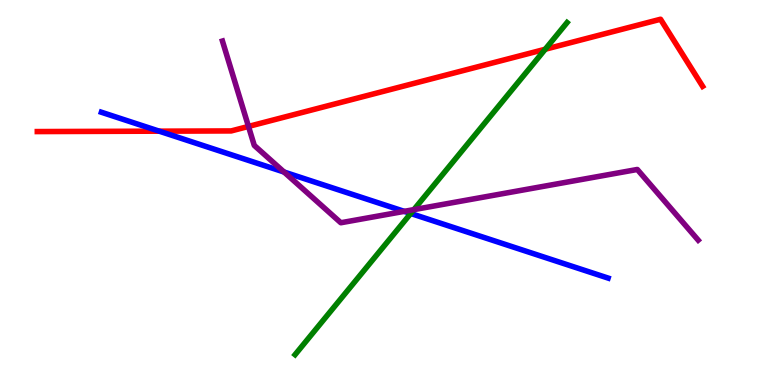[{'lines': ['blue', 'red'], 'intersections': [{'x': 2.05, 'y': 6.59}]}, {'lines': ['green', 'red'], 'intersections': [{'x': 7.04, 'y': 8.72}]}, {'lines': ['purple', 'red'], 'intersections': [{'x': 3.21, 'y': 6.72}]}, {'lines': ['blue', 'green'], 'intersections': [{'x': 5.3, 'y': 4.46}]}, {'lines': ['blue', 'purple'], 'intersections': [{'x': 3.67, 'y': 5.53}, {'x': 5.22, 'y': 4.51}]}, {'lines': ['green', 'purple'], 'intersections': [{'x': 5.34, 'y': 4.56}]}]